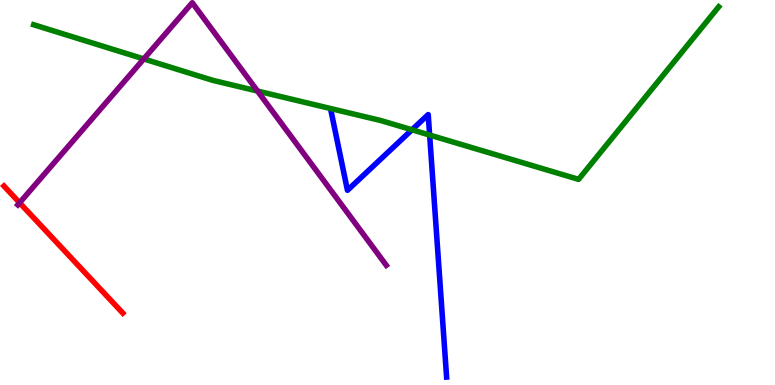[{'lines': ['blue', 'red'], 'intersections': []}, {'lines': ['green', 'red'], 'intersections': []}, {'lines': ['purple', 'red'], 'intersections': [{'x': 0.253, 'y': 4.73}]}, {'lines': ['blue', 'green'], 'intersections': [{'x': 5.32, 'y': 6.63}, {'x': 5.54, 'y': 6.49}]}, {'lines': ['blue', 'purple'], 'intersections': []}, {'lines': ['green', 'purple'], 'intersections': [{'x': 1.85, 'y': 8.47}, {'x': 3.32, 'y': 7.63}]}]